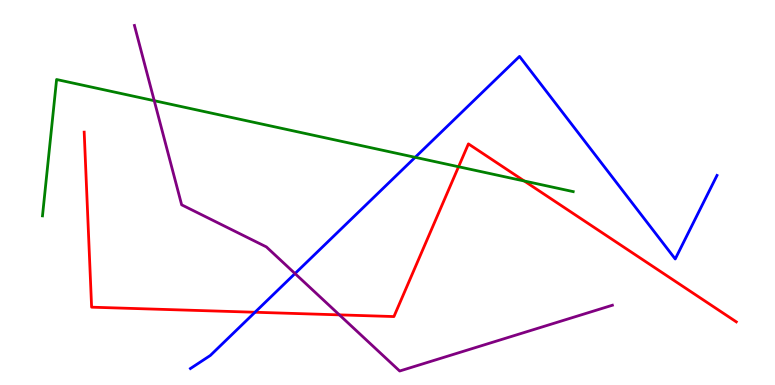[{'lines': ['blue', 'red'], 'intersections': [{'x': 3.29, 'y': 1.89}]}, {'lines': ['green', 'red'], 'intersections': [{'x': 5.92, 'y': 5.67}, {'x': 6.76, 'y': 5.3}]}, {'lines': ['purple', 'red'], 'intersections': [{'x': 4.38, 'y': 1.82}]}, {'lines': ['blue', 'green'], 'intersections': [{'x': 5.36, 'y': 5.91}]}, {'lines': ['blue', 'purple'], 'intersections': [{'x': 3.81, 'y': 2.89}]}, {'lines': ['green', 'purple'], 'intersections': [{'x': 1.99, 'y': 7.38}]}]